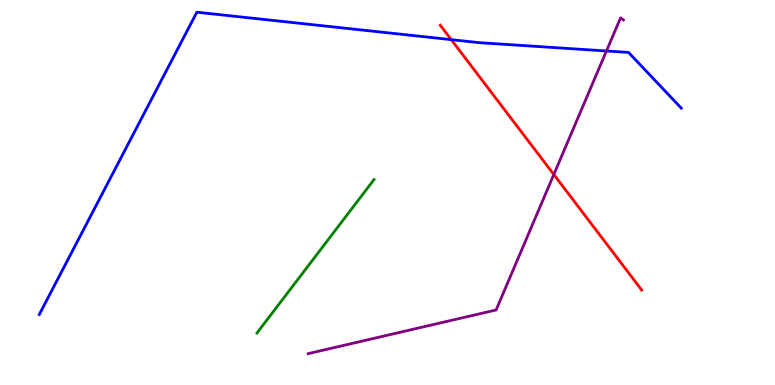[{'lines': ['blue', 'red'], 'intersections': [{'x': 5.82, 'y': 8.97}]}, {'lines': ['green', 'red'], 'intersections': []}, {'lines': ['purple', 'red'], 'intersections': [{'x': 7.15, 'y': 5.47}]}, {'lines': ['blue', 'green'], 'intersections': []}, {'lines': ['blue', 'purple'], 'intersections': [{'x': 7.83, 'y': 8.68}]}, {'lines': ['green', 'purple'], 'intersections': []}]